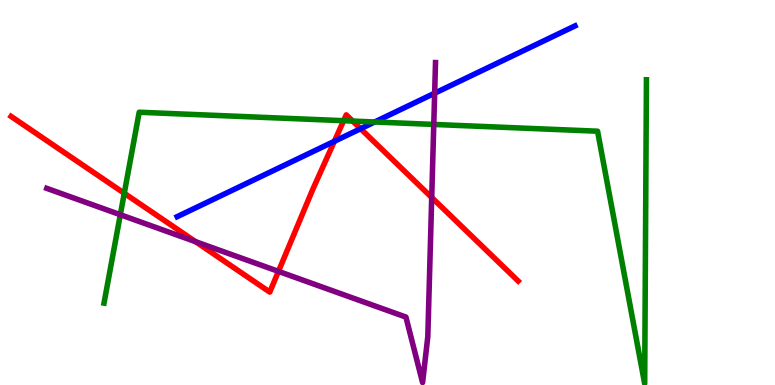[{'lines': ['blue', 'red'], 'intersections': [{'x': 4.31, 'y': 6.33}, {'x': 4.65, 'y': 6.66}]}, {'lines': ['green', 'red'], 'intersections': [{'x': 1.6, 'y': 4.98}, {'x': 4.43, 'y': 6.86}, {'x': 4.55, 'y': 6.86}]}, {'lines': ['purple', 'red'], 'intersections': [{'x': 2.52, 'y': 3.72}, {'x': 3.59, 'y': 2.95}, {'x': 5.57, 'y': 4.87}]}, {'lines': ['blue', 'green'], 'intersections': [{'x': 4.83, 'y': 6.83}]}, {'lines': ['blue', 'purple'], 'intersections': [{'x': 5.61, 'y': 7.58}]}, {'lines': ['green', 'purple'], 'intersections': [{'x': 1.55, 'y': 4.42}, {'x': 5.6, 'y': 6.77}]}]